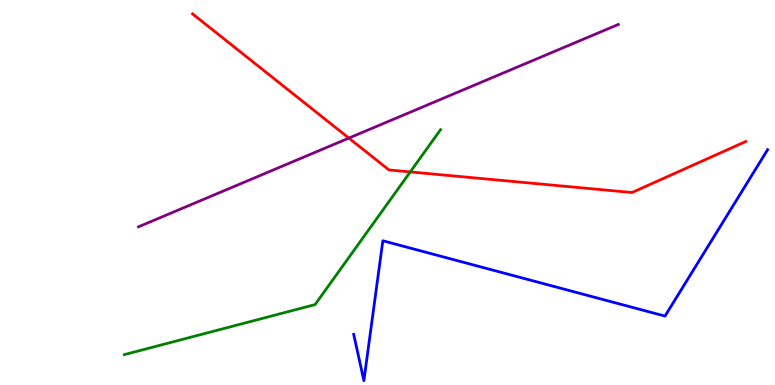[{'lines': ['blue', 'red'], 'intersections': []}, {'lines': ['green', 'red'], 'intersections': [{'x': 5.29, 'y': 5.53}]}, {'lines': ['purple', 'red'], 'intersections': [{'x': 4.5, 'y': 6.41}]}, {'lines': ['blue', 'green'], 'intersections': []}, {'lines': ['blue', 'purple'], 'intersections': []}, {'lines': ['green', 'purple'], 'intersections': []}]